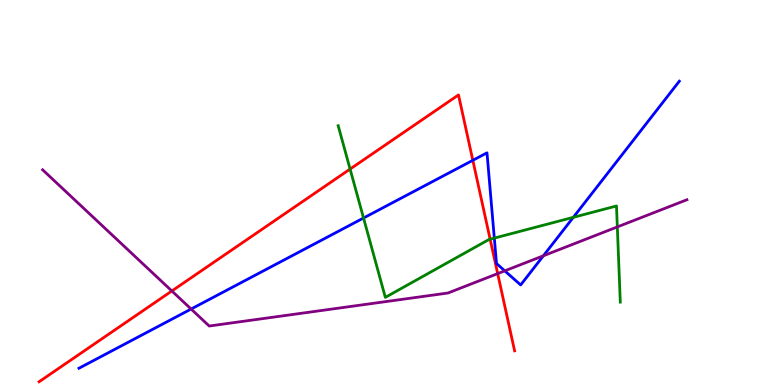[{'lines': ['blue', 'red'], 'intersections': [{'x': 6.1, 'y': 5.84}]}, {'lines': ['green', 'red'], 'intersections': [{'x': 4.52, 'y': 5.61}, {'x': 6.32, 'y': 3.79}]}, {'lines': ['purple', 'red'], 'intersections': [{'x': 2.22, 'y': 2.44}, {'x': 6.42, 'y': 2.89}]}, {'lines': ['blue', 'green'], 'intersections': [{'x': 4.69, 'y': 4.34}, {'x': 6.38, 'y': 3.82}, {'x': 7.4, 'y': 4.36}]}, {'lines': ['blue', 'purple'], 'intersections': [{'x': 2.47, 'y': 1.97}, {'x': 6.51, 'y': 2.97}, {'x': 7.01, 'y': 3.36}]}, {'lines': ['green', 'purple'], 'intersections': [{'x': 7.97, 'y': 4.11}]}]